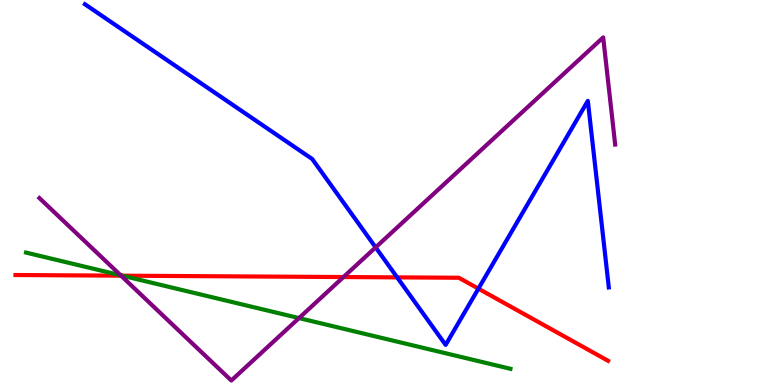[{'lines': ['blue', 'red'], 'intersections': [{'x': 5.12, 'y': 2.8}, {'x': 6.17, 'y': 2.5}]}, {'lines': ['green', 'red'], 'intersections': [{'x': 1.58, 'y': 2.84}]}, {'lines': ['purple', 'red'], 'intersections': [{'x': 1.56, 'y': 2.84}, {'x': 4.43, 'y': 2.8}]}, {'lines': ['blue', 'green'], 'intersections': []}, {'lines': ['blue', 'purple'], 'intersections': [{'x': 4.85, 'y': 3.57}]}, {'lines': ['green', 'purple'], 'intersections': [{'x': 1.56, 'y': 2.85}, {'x': 3.86, 'y': 1.74}]}]